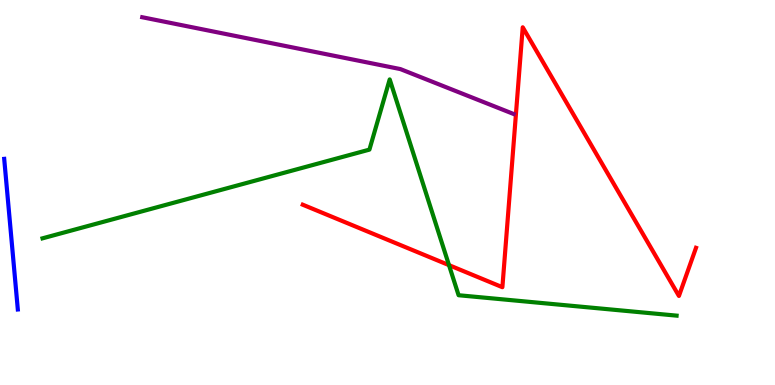[{'lines': ['blue', 'red'], 'intersections': []}, {'lines': ['green', 'red'], 'intersections': [{'x': 5.79, 'y': 3.11}]}, {'lines': ['purple', 'red'], 'intersections': []}, {'lines': ['blue', 'green'], 'intersections': []}, {'lines': ['blue', 'purple'], 'intersections': []}, {'lines': ['green', 'purple'], 'intersections': []}]